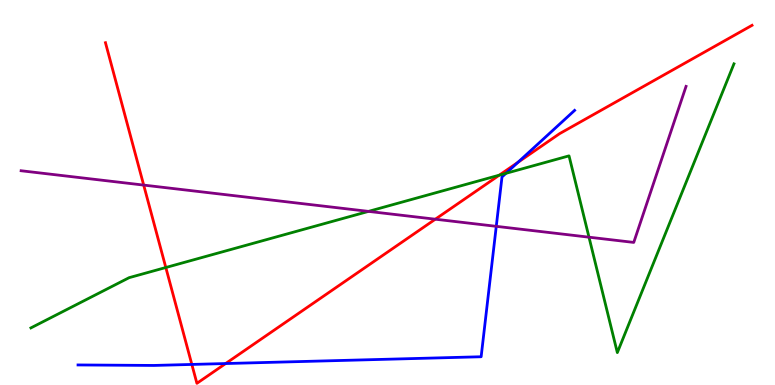[{'lines': ['blue', 'red'], 'intersections': [{'x': 2.48, 'y': 0.534}, {'x': 2.91, 'y': 0.557}, {'x': 6.68, 'y': 5.78}]}, {'lines': ['green', 'red'], 'intersections': [{'x': 2.14, 'y': 3.05}, {'x': 6.44, 'y': 5.45}]}, {'lines': ['purple', 'red'], 'intersections': [{'x': 1.85, 'y': 5.19}, {'x': 5.62, 'y': 4.31}]}, {'lines': ['blue', 'green'], 'intersections': [{'x': 6.53, 'y': 5.5}]}, {'lines': ['blue', 'purple'], 'intersections': [{'x': 6.4, 'y': 4.12}]}, {'lines': ['green', 'purple'], 'intersections': [{'x': 4.75, 'y': 4.51}, {'x': 7.6, 'y': 3.84}]}]